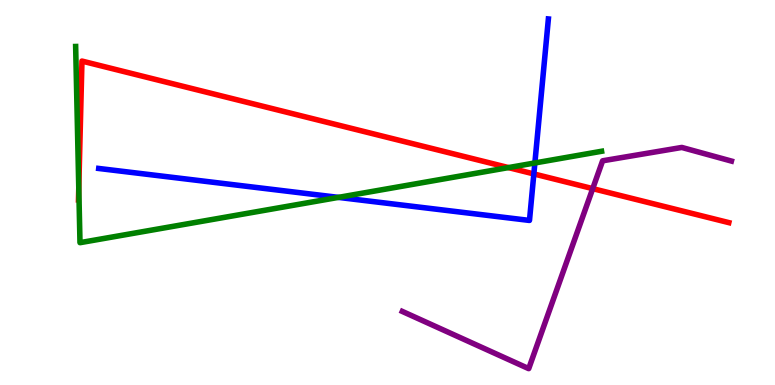[{'lines': ['blue', 'red'], 'intersections': [{'x': 6.89, 'y': 5.48}]}, {'lines': ['green', 'red'], 'intersections': [{'x': 1.02, 'y': 5.12}, {'x': 6.56, 'y': 5.65}]}, {'lines': ['purple', 'red'], 'intersections': [{'x': 7.65, 'y': 5.1}]}, {'lines': ['blue', 'green'], 'intersections': [{'x': 4.37, 'y': 4.87}, {'x': 6.9, 'y': 5.77}]}, {'lines': ['blue', 'purple'], 'intersections': []}, {'lines': ['green', 'purple'], 'intersections': []}]